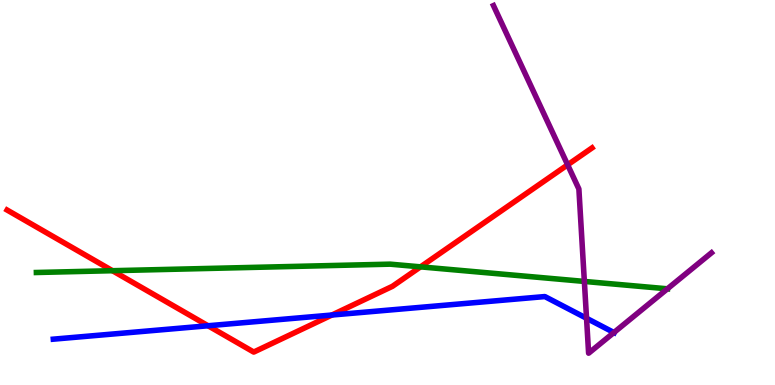[{'lines': ['blue', 'red'], 'intersections': [{'x': 2.68, 'y': 1.54}, {'x': 4.28, 'y': 1.82}]}, {'lines': ['green', 'red'], 'intersections': [{'x': 1.45, 'y': 2.97}, {'x': 5.43, 'y': 3.07}]}, {'lines': ['purple', 'red'], 'intersections': [{'x': 7.32, 'y': 5.72}]}, {'lines': ['blue', 'green'], 'intersections': []}, {'lines': ['blue', 'purple'], 'intersections': [{'x': 7.57, 'y': 1.73}, {'x': 7.92, 'y': 1.36}]}, {'lines': ['green', 'purple'], 'intersections': [{'x': 7.54, 'y': 2.69}, {'x': 8.61, 'y': 2.5}]}]